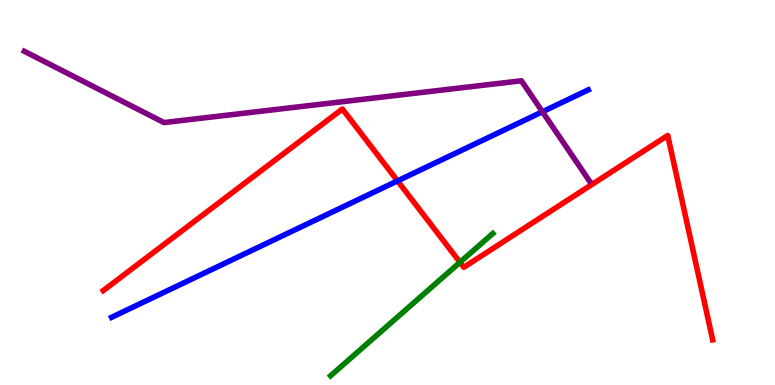[{'lines': ['blue', 'red'], 'intersections': [{'x': 5.13, 'y': 5.3}]}, {'lines': ['green', 'red'], 'intersections': [{'x': 5.94, 'y': 3.19}]}, {'lines': ['purple', 'red'], 'intersections': []}, {'lines': ['blue', 'green'], 'intersections': []}, {'lines': ['blue', 'purple'], 'intersections': [{'x': 7.0, 'y': 7.1}]}, {'lines': ['green', 'purple'], 'intersections': []}]